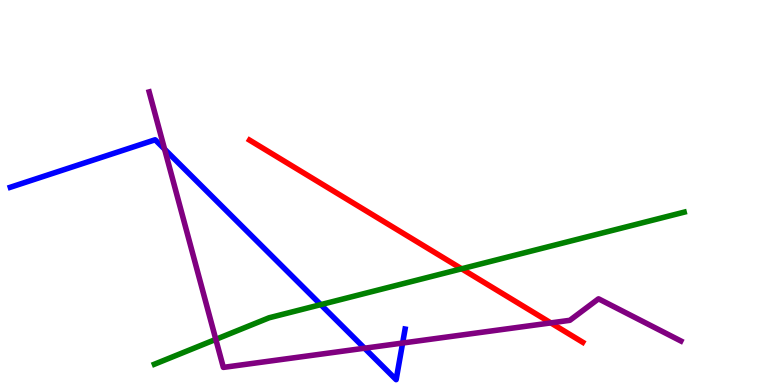[{'lines': ['blue', 'red'], 'intersections': []}, {'lines': ['green', 'red'], 'intersections': [{'x': 5.96, 'y': 3.02}]}, {'lines': ['purple', 'red'], 'intersections': [{'x': 7.11, 'y': 1.61}]}, {'lines': ['blue', 'green'], 'intersections': [{'x': 4.14, 'y': 2.09}]}, {'lines': ['blue', 'purple'], 'intersections': [{'x': 2.12, 'y': 6.13}, {'x': 4.7, 'y': 0.956}, {'x': 5.2, 'y': 1.09}]}, {'lines': ['green', 'purple'], 'intersections': [{'x': 2.78, 'y': 1.19}]}]